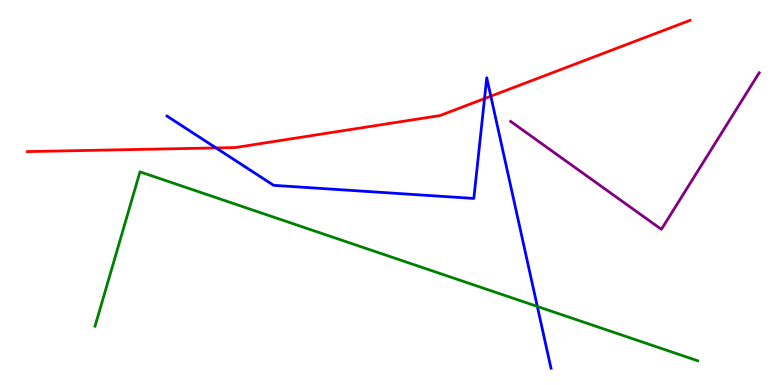[{'lines': ['blue', 'red'], 'intersections': [{'x': 2.79, 'y': 6.16}, {'x': 6.25, 'y': 7.44}, {'x': 6.33, 'y': 7.5}]}, {'lines': ['green', 'red'], 'intersections': []}, {'lines': ['purple', 'red'], 'intersections': []}, {'lines': ['blue', 'green'], 'intersections': [{'x': 6.93, 'y': 2.04}]}, {'lines': ['blue', 'purple'], 'intersections': []}, {'lines': ['green', 'purple'], 'intersections': []}]